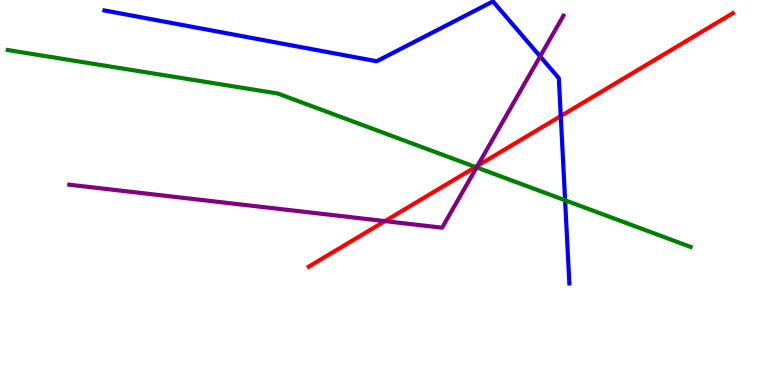[{'lines': ['blue', 'red'], 'intersections': [{'x': 7.24, 'y': 6.99}]}, {'lines': ['green', 'red'], 'intersections': [{'x': 6.14, 'y': 5.66}]}, {'lines': ['purple', 'red'], 'intersections': [{'x': 4.97, 'y': 4.26}, {'x': 6.16, 'y': 5.69}]}, {'lines': ['blue', 'green'], 'intersections': [{'x': 7.29, 'y': 4.8}]}, {'lines': ['blue', 'purple'], 'intersections': [{'x': 6.97, 'y': 8.54}]}, {'lines': ['green', 'purple'], 'intersections': [{'x': 6.15, 'y': 5.65}]}]